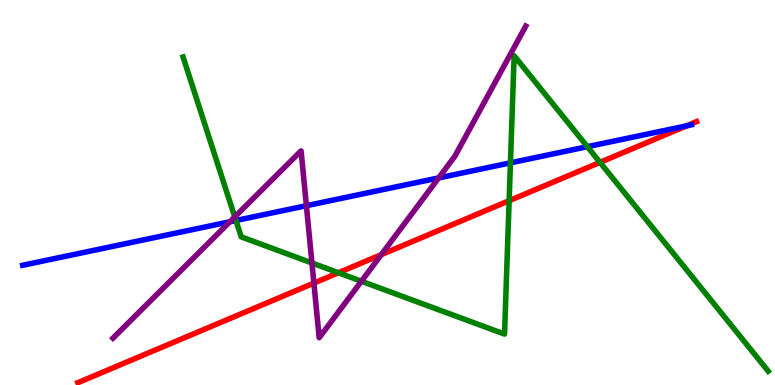[{'lines': ['blue', 'red'], 'intersections': [{'x': 8.86, 'y': 6.73}]}, {'lines': ['green', 'red'], 'intersections': [{'x': 4.37, 'y': 2.92}, {'x': 6.57, 'y': 4.79}, {'x': 7.74, 'y': 5.78}]}, {'lines': ['purple', 'red'], 'intersections': [{'x': 4.05, 'y': 2.65}, {'x': 4.92, 'y': 3.39}]}, {'lines': ['blue', 'green'], 'intersections': [{'x': 3.04, 'y': 4.27}, {'x': 6.59, 'y': 5.77}, {'x': 7.58, 'y': 6.19}]}, {'lines': ['blue', 'purple'], 'intersections': [{'x': 2.97, 'y': 4.24}, {'x': 3.95, 'y': 4.66}, {'x': 5.66, 'y': 5.38}]}, {'lines': ['green', 'purple'], 'intersections': [{'x': 3.03, 'y': 4.37}, {'x': 4.03, 'y': 3.17}, {'x': 4.66, 'y': 2.69}]}]